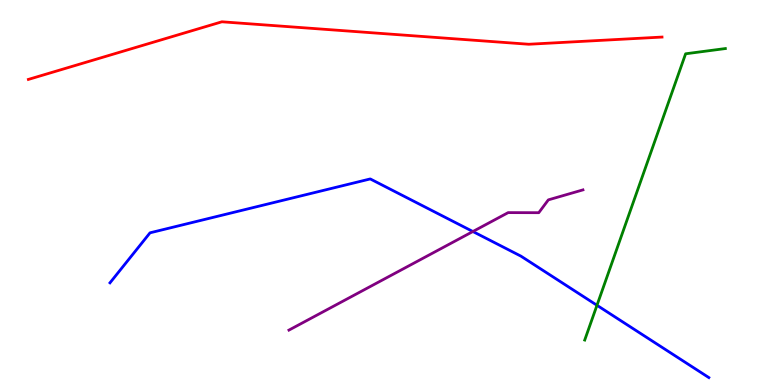[{'lines': ['blue', 'red'], 'intersections': []}, {'lines': ['green', 'red'], 'intersections': []}, {'lines': ['purple', 'red'], 'intersections': []}, {'lines': ['blue', 'green'], 'intersections': [{'x': 7.7, 'y': 2.07}]}, {'lines': ['blue', 'purple'], 'intersections': [{'x': 6.1, 'y': 3.99}]}, {'lines': ['green', 'purple'], 'intersections': []}]